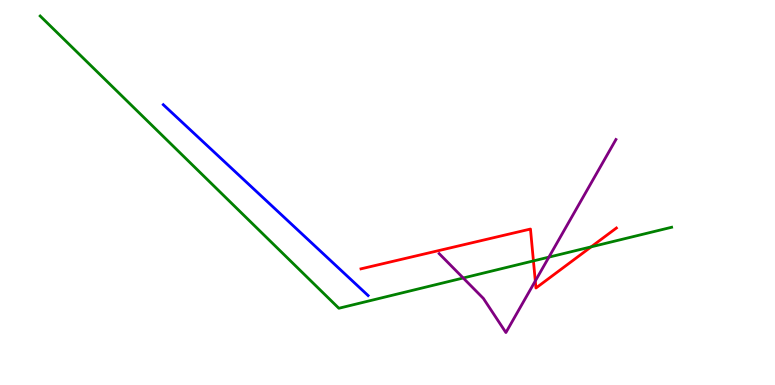[{'lines': ['blue', 'red'], 'intersections': []}, {'lines': ['green', 'red'], 'intersections': [{'x': 6.88, 'y': 3.22}, {'x': 7.63, 'y': 3.59}]}, {'lines': ['purple', 'red'], 'intersections': [{'x': 6.91, 'y': 2.7}]}, {'lines': ['blue', 'green'], 'intersections': []}, {'lines': ['blue', 'purple'], 'intersections': []}, {'lines': ['green', 'purple'], 'intersections': [{'x': 5.98, 'y': 2.78}, {'x': 7.08, 'y': 3.32}]}]